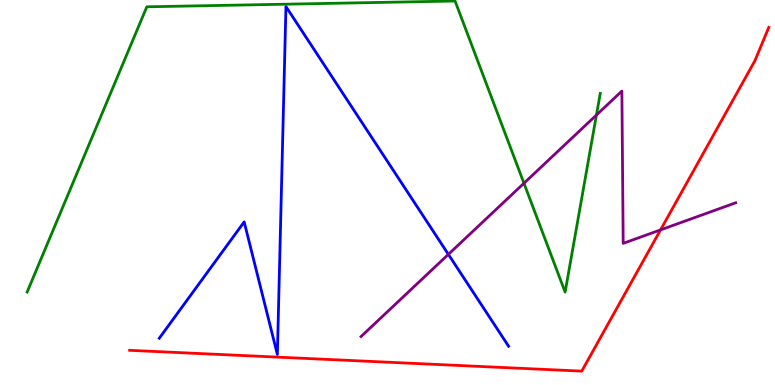[{'lines': ['blue', 'red'], 'intersections': []}, {'lines': ['green', 'red'], 'intersections': []}, {'lines': ['purple', 'red'], 'intersections': [{'x': 8.52, 'y': 4.03}]}, {'lines': ['blue', 'green'], 'intersections': []}, {'lines': ['blue', 'purple'], 'intersections': [{'x': 5.79, 'y': 3.39}]}, {'lines': ['green', 'purple'], 'intersections': [{'x': 6.76, 'y': 5.24}, {'x': 7.7, 'y': 7.01}]}]